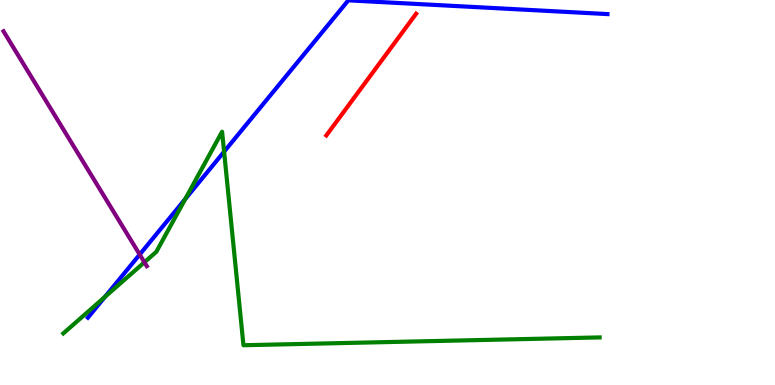[{'lines': ['blue', 'red'], 'intersections': []}, {'lines': ['green', 'red'], 'intersections': []}, {'lines': ['purple', 'red'], 'intersections': []}, {'lines': ['blue', 'green'], 'intersections': [{'x': 1.35, 'y': 2.29}, {'x': 2.39, 'y': 4.83}, {'x': 2.89, 'y': 6.06}]}, {'lines': ['blue', 'purple'], 'intersections': [{'x': 1.8, 'y': 3.39}]}, {'lines': ['green', 'purple'], 'intersections': [{'x': 1.86, 'y': 3.19}]}]